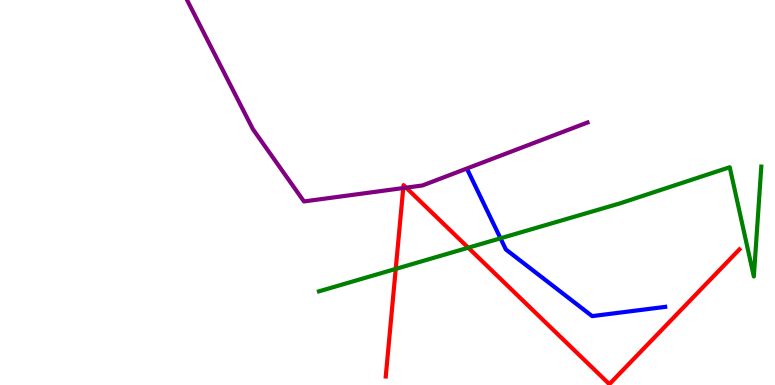[{'lines': ['blue', 'red'], 'intersections': []}, {'lines': ['green', 'red'], 'intersections': [{'x': 5.11, 'y': 3.02}, {'x': 6.04, 'y': 3.57}]}, {'lines': ['purple', 'red'], 'intersections': [{'x': 5.2, 'y': 5.12}, {'x': 5.24, 'y': 5.13}]}, {'lines': ['blue', 'green'], 'intersections': [{'x': 6.46, 'y': 3.81}]}, {'lines': ['blue', 'purple'], 'intersections': []}, {'lines': ['green', 'purple'], 'intersections': []}]